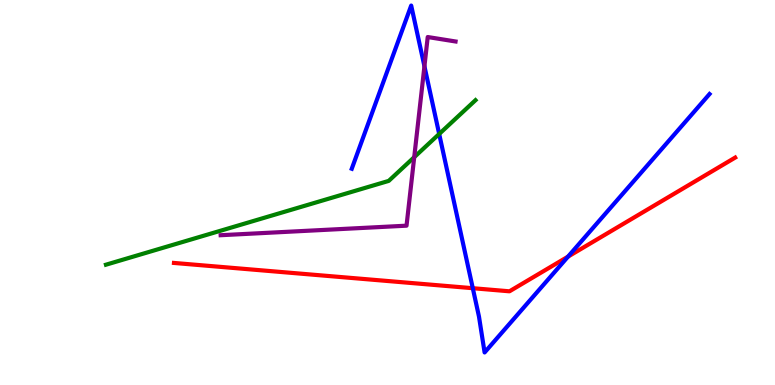[{'lines': ['blue', 'red'], 'intersections': [{'x': 6.1, 'y': 2.51}, {'x': 7.33, 'y': 3.33}]}, {'lines': ['green', 'red'], 'intersections': []}, {'lines': ['purple', 'red'], 'intersections': []}, {'lines': ['blue', 'green'], 'intersections': [{'x': 5.67, 'y': 6.52}]}, {'lines': ['blue', 'purple'], 'intersections': [{'x': 5.48, 'y': 8.28}]}, {'lines': ['green', 'purple'], 'intersections': [{'x': 5.34, 'y': 5.92}]}]